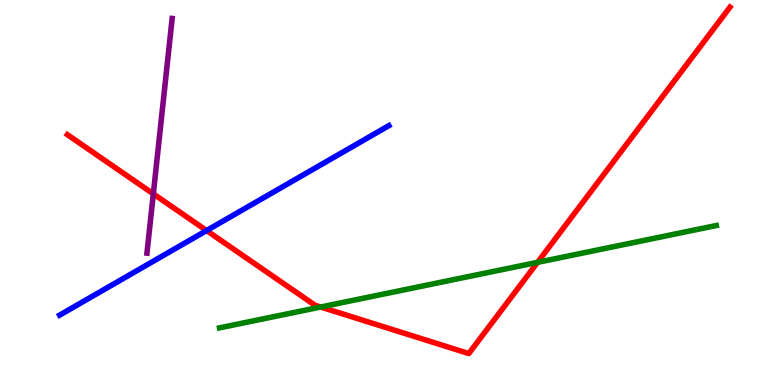[{'lines': ['blue', 'red'], 'intersections': [{'x': 2.67, 'y': 4.01}]}, {'lines': ['green', 'red'], 'intersections': [{'x': 4.14, 'y': 2.03}, {'x': 6.94, 'y': 3.19}]}, {'lines': ['purple', 'red'], 'intersections': [{'x': 1.98, 'y': 4.96}]}, {'lines': ['blue', 'green'], 'intersections': []}, {'lines': ['blue', 'purple'], 'intersections': []}, {'lines': ['green', 'purple'], 'intersections': []}]